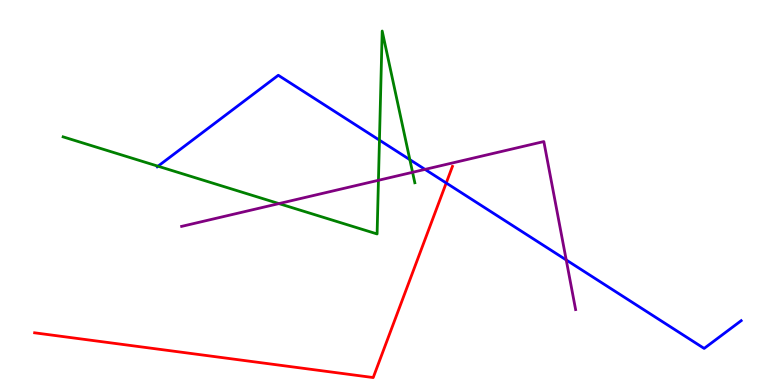[{'lines': ['blue', 'red'], 'intersections': [{'x': 5.76, 'y': 5.25}]}, {'lines': ['green', 'red'], 'intersections': []}, {'lines': ['purple', 'red'], 'intersections': []}, {'lines': ['blue', 'green'], 'intersections': [{'x': 2.04, 'y': 5.68}, {'x': 4.9, 'y': 6.36}, {'x': 5.29, 'y': 5.85}]}, {'lines': ['blue', 'purple'], 'intersections': [{'x': 5.48, 'y': 5.6}, {'x': 7.31, 'y': 3.25}]}, {'lines': ['green', 'purple'], 'intersections': [{'x': 3.6, 'y': 4.71}, {'x': 4.88, 'y': 5.32}, {'x': 5.32, 'y': 5.52}]}]